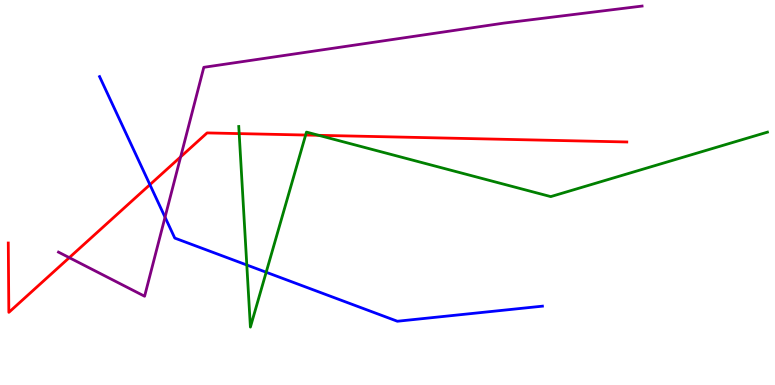[{'lines': ['blue', 'red'], 'intersections': [{'x': 1.93, 'y': 5.2}]}, {'lines': ['green', 'red'], 'intersections': [{'x': 3.09, 'y': 6.53}, {'x': 3.94, 'y': 6.49}, {'x': 4.11, 'y': 6.49}]}, {'lines': ['purple', 'red'], 'intersections': [{'x': 0.894, 'y': 3.31}, {'x': 2.33, 'y': 5.93}]}, {'lines': ['blue', 'green'], 'intersections': [{'x': 3.18, 'y': 3.12}, {'x': 3.43, 'y': 2.93}]}, {'lines': ['blue', 'purple'], 'intersections': [{'x': 2.13, 'y': 4.36}]}, {'lines': ['green', 'purple'], 'intersections': []}]